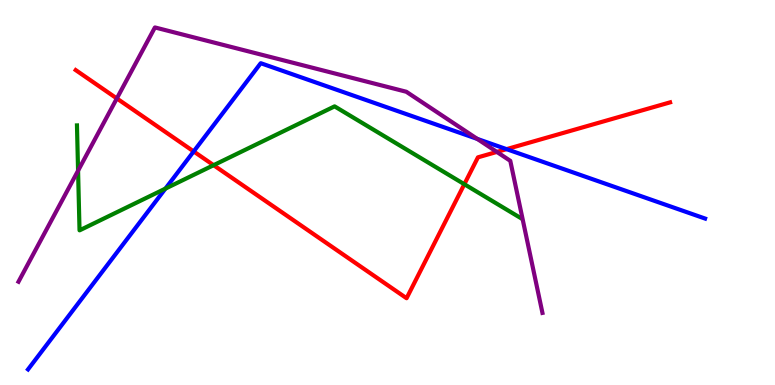[{'lines': ['blue', 'red'], 'intersections': [{'x': 2.5, 'y': 6.07}, {'x': 6.54, 'y': 6.13}]}, {'lines': ['green', 'red'], 'intersections': [{'x': 2.76, 'y': 5.71}, {'x': 5.99, 'y': 5.22}]}, {'lines': ['purple', 'red'], 'intersections': [{'x': 1.51, 'y': 7.44}, {'x': 6.41, 'y': 6.05}]}, {'lines': ['blue', 'green'], 'intersections': [{'x': 2.13, 'y': 5.1}]}, {'lines': ['blue', 'purple'], 'intersections': [{'x': 6.16, 'y': 6.39}]}, {'lines': ['green', 'purple'], 'intersections': [{'x': 1.01, 'y': 5.57}]}]